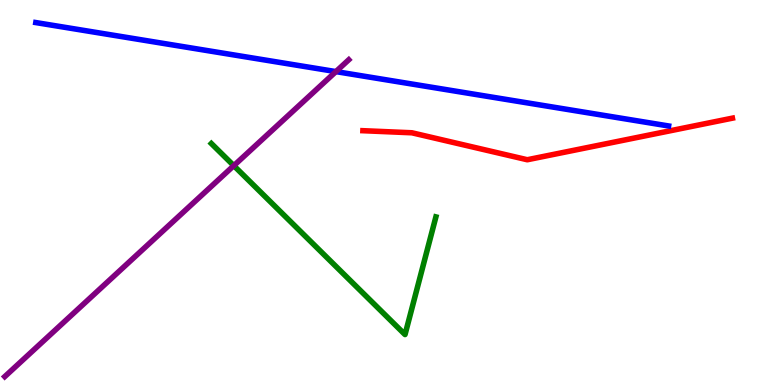[{'lines': ['blue', 'red'], 'intersections': []}, {'lines': ['green', 'red'], 'intersections': []}, {'lines': ['purple', 'red'], 'intersections': []}, {'lines': ['blue', 'green'], 'intersections': []}, {'lines': ['blue', 'purple'], 'intersections': [{'x': 4.33, 'y': 8.14}]}, {'lines': ['green', 'purple'], 'intersections': [{'x': 3.02, 'y': 5.7}]}]